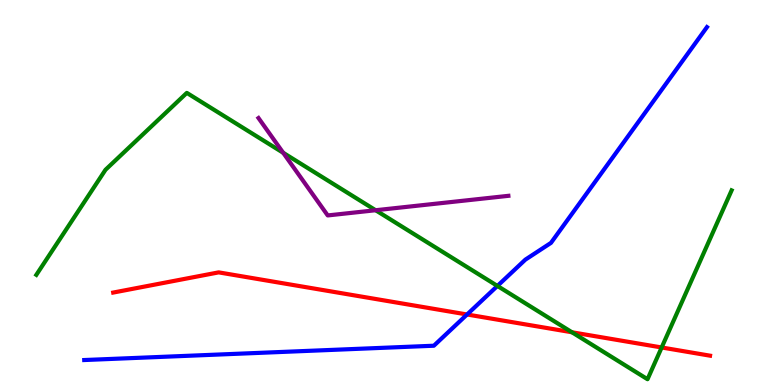[{'lines': ['blue', 'red'], 'intersections': [{'x': 6.03, 'y': 1.83}]}, {'lines': ['green', 'red'], 'intersections': [{'x': 7.38, 'y': 1.37}, {'x': 8.54, 'y': 0.975}]}, {'lines': ['purple', 'red'], 'intersections': []}, {'lines': ['blue', 'green'], 'intersections': [{'x': 6.42, 'y': 2.57}]}, {'lines': ['blue', 'purple'], 'intersections': []}, {'lines': ['green', 'purple'], 'intersections': [{'x': 3.65, 'y': 6.03}, {'x': 4.85, 'y': 4.54}]}]